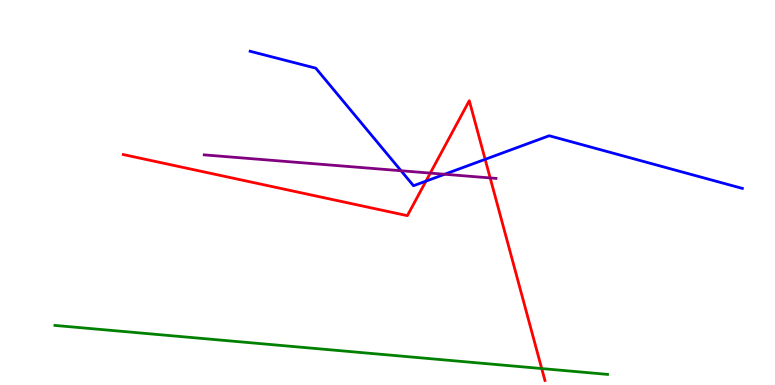[{'lines': ['blue', 'red'], 'intersections': [{'x': 5.5, 'y': 5.3}, {'x': 6.26, 'y': 5.86}]}, {'lines': ['green', 'red'], 'intersections': [{'x': 6.99, 'y': 0.427}]}, {'lines': ['purple', 'red'], 'intersections': [{'x': 5.55, 'y': 5.5}, {'x': 6.32, 'y': 5.38}]}, {'lines': ['blue', 'green'], 'intersections': []}, {'lines': ['blue', 'purple'], 'intersections': [{'x': 5.17, 'y': 5.57}, {'x': 5.74, 'y': 5.47}]}, {'lines': ['green', 'purple'], 'intersections': []}]